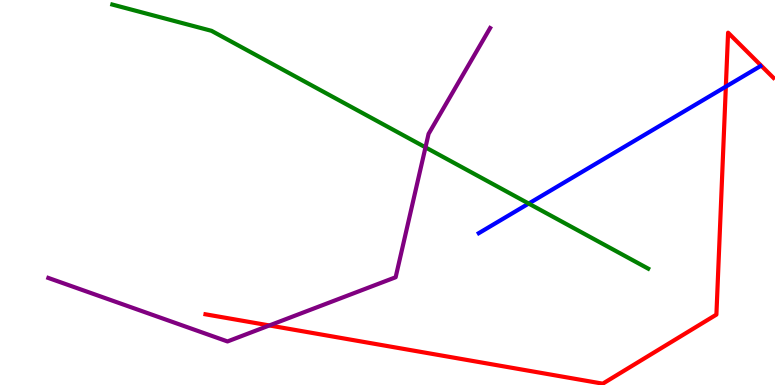[{'lines': ['blue', 'red'], 'intersections': [{'x': 9.37, 'y': 7.75}]}, {'lines': ['green', 'red'], 'intersections': []}, {'lines': ['purple', 'red'], 'intersections': [{'x': 3.48, 'y': 1.55}]}, {'lines': ['blue', 'green'], 'intersections': [{'x': 6.82, 'y': 4.71}]}, {'lines': ['blue', 'purple'], 'intersections': []}, {'lines': ['green', 'purple'], 'intersections': [{'x': 5.49, 'y': 6.17}]}]